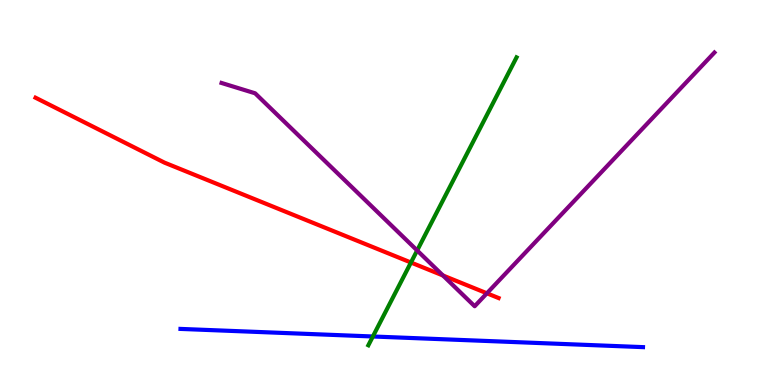[{'lines': ['blue', 'red'], 'intersections': []}, {'lines': ['green', 'red'], 'intersections': [{'x': 5.3, 'y': 3.18}]}, {'lines': ['purple', 'red'], 'intersections': [{'x': 5.72, 'y': 2.84}, {'x': 6.28, 'y': 2.38}]}, {'lines': ['blue', 'green'], 'intersections': [{'x': 4.81, 'y': 1.26}]}, {'lines': ['blue', 'purple'], 'intersections': []}, {'lines': ['green', 'purple'], 'intersections': [{'x': 5.38, 'y': 3.49}]}]